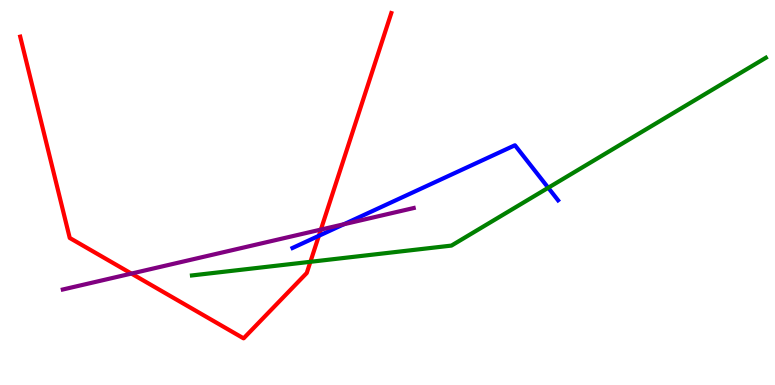[{'lines': ['blue', 'red'], 'intersections': [{'x': 4.11, 'y': 3.88}]}, {'lines': ['green', 'red'], 'intersections': [{'x': 4.01, 'y': 3.2}]}, {'lines': ['purple', 'red'], 'intersections': [{'x': 1.7, 'y': 2.89}, {'x': 4.14, 'y': 4.04}]}, {'lines': ['blue', 'green'], 'intersections': [{'x': 7.07, 'y': 5.12}]}, {'lines': ['blue', 'purple'], 'intersections': [{'x': 4.44, 'y': 4.18}]}, {'lines': ['green', 'purple'], 'intersections': []}]